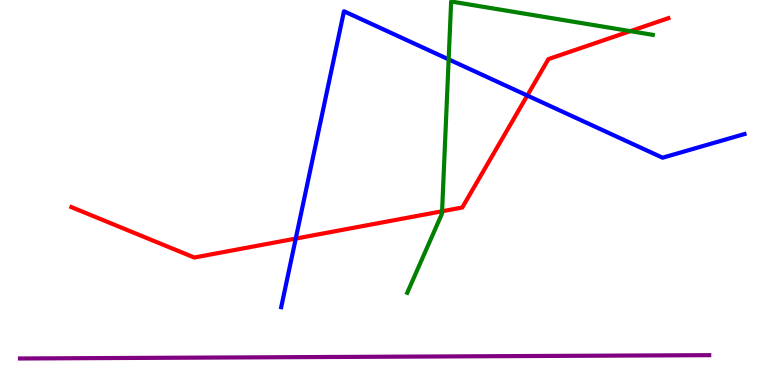[{'lines': ['blue', 'red'], 'intersections': [{'x': 3.82, 'y': 3.8}, {'x': 6.8, 'y': 7.52}]}, {'lines': ['green', 'red'], 'intersections': [{'x': 5.7, 'y': 4.51}, {'x': 8.13, 'y': 9.19}]}, {'lines': ['purple', 'red'], 'intersections': []}, {'lines': ['blue', 'green'], 'intersections': [{'x': 5.79, 'y': 8.46}]}, {'lines': ['blue', 'purple'], 'intersections': []}, {'lines': ['green', 'purple'], 'intersections': []}]